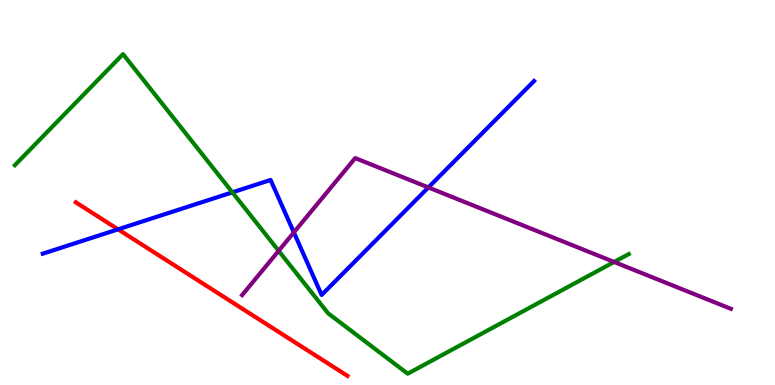[{'lines': ['blue', 'red'], 'intersections': [{'x': 1.52, 'y': 4.04}]}, {'lines': ['green', 'red'], 'intersections': []}, {'lines': ['purple', 'red'], 'intersections': []}, {'lines': ['blue', 'green'], 'intersections': [{'x': 3.0, 'y': 5.0}]}, {'lines': ['blue', 'purple'], 'intersections': [{'x': 3.79, 'y': 3.96}, {'x': 5.53, 'y': 5.13}]}, {'lines': ['green', 'purple'], 'intersections': [{'x': 3.6, 'y': 3.48}, {'x': 7.92, 'y': 3.2}]}]